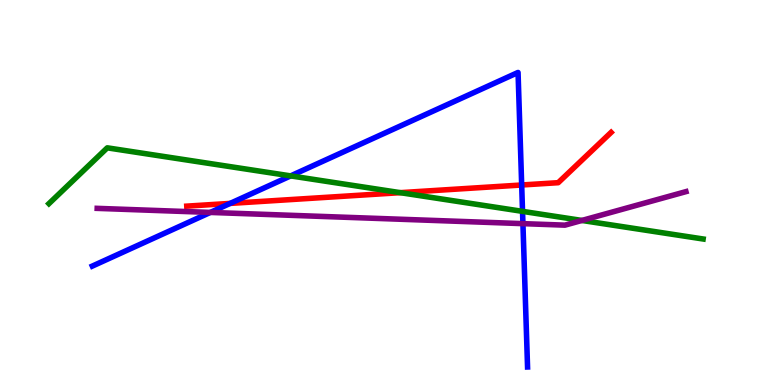[{'lines': ['blue', 'red'], 'intersections': [{'x': 2.97, 'y': 4.72}, {'x': 6.73, 'y': 5.19}]}, {'lines': ['green', 'red'], 'intersections': [{'x': 5.16, 'y': 5.0}]}, {'lines': ['purple', 'red'], 'intersections': []}, {'lines': ['blue', 'green'], 'intersections': [{'x': 3.75, 'y': 5.43}, {'x': 6.74, 'y': 4.51}]}, {'lines': ['blue', 'purple'], 'intersections': [{'x': 2.71, 'y': 4.48}, {'x': 6.75, 'y': 4.19}]}, {'lines': ['green', 'purple'], 'intersections': [{'x': 7.51, 'y': 4.27}]}]